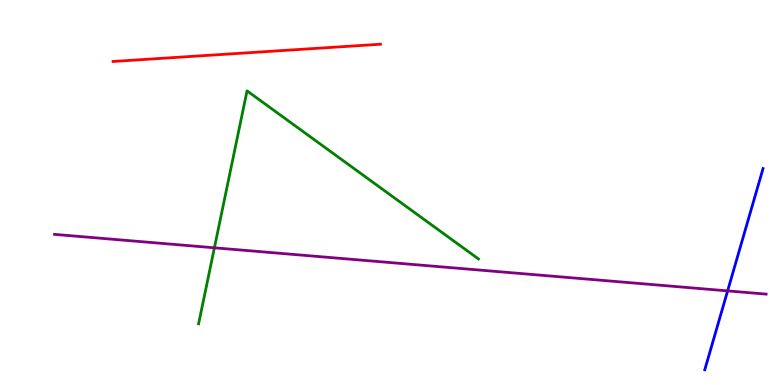[{'lines': ['blue', 'red'], 'intersections': []}, {'lines': ['green', 'red'], 'intersections': []}, {'lines': ['purple', 'red'], 'intersections': []}, {'lines': ['blue', 'green'], 'intersections': []}, {'lines': ['blue', 'purple'], 'intersections': [{'x': 9.39, 'y': 2.44}]}, {'lines': ['green', 'purple'], 'intersections': [{'x': 2.77, 'y': 3.56}]}]